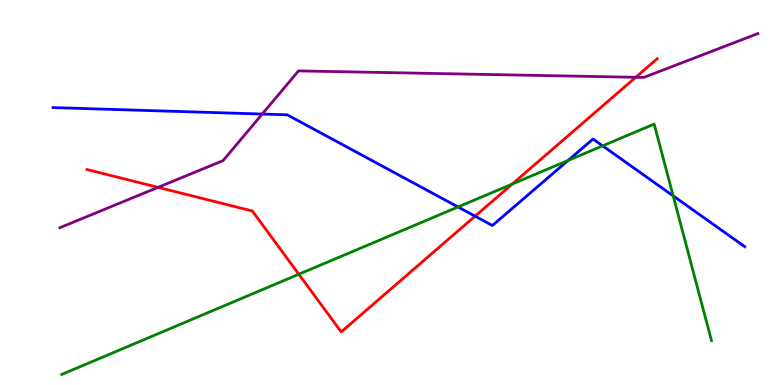[{'lines': ['blue', 'red'], 'intersections': [{'x': 6.13, 'y': 4.39}]}, {'lines': ['green', 'red'], 'intersections': [{'x': 3.86, 'y': 2.88}, {'x': 6.61, 'y': 5.22}]}, {'lines': ['purple', 'red'], 'intersections': [{'x': 2.04, 'y': 5.13}, {'x': 8.2, 'y': 7.99}]}, {'lines': ['blue', 'green'], 'intersections': [{'x': 5.91, 'y': 4.62}, {'x': 7.33, 'y': 5.83}, {'x': 7.78, 'y': 6.21}, {'x': 8.69, 'y': 4.91}]}, {'lines': ['blue', 'purple'], 'intersections': [{'x': 3.38, 'y': 7.04}]}, {'lines': ['green', 'purple'], 'intersections': []}]